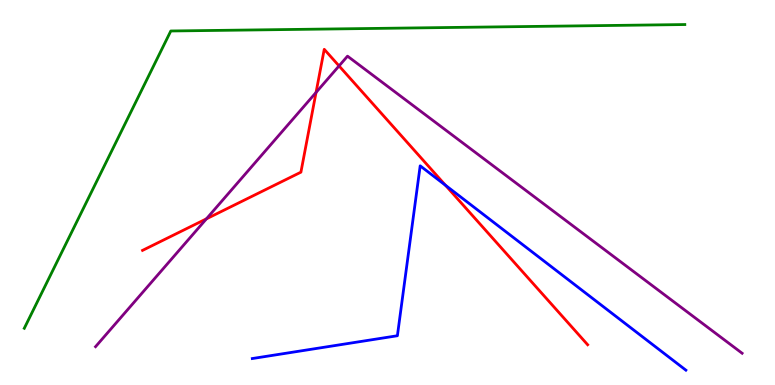[{'lines': ['blue', 'red'], 'intersections': [{'x': 5.75, 'y': 5.19}]}, {'lines': ['green', 'red'], 'intersections': []}, {'lines': ['purple', 'red'], 'intersections': [{'x': 2.66, 'y': 4.32}, {'x': 4.08, 'y': 7.6}, {'x': 4.37, 'y': 8.29}]}, {'lines': ['blue', 'green'], 'intersections': []}, {'lines': ['blue', 'purple'], 'intersections': []}, {'lines': ['green', 'purple'], 'intersections': []}]